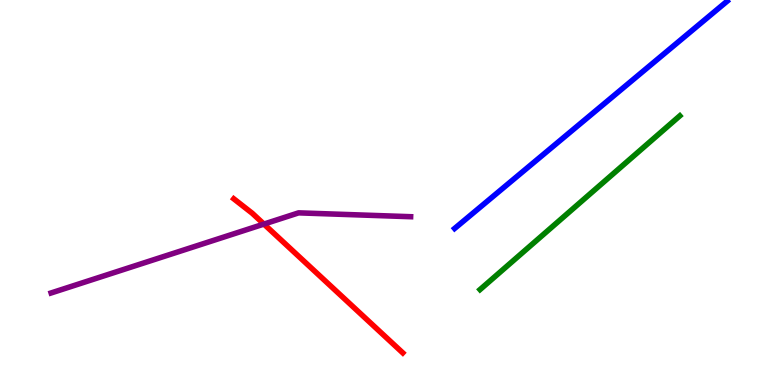[{'lines': ['blue', 'red'], 'intersections': []}, {'lines': ['green', 'red'], 'intersections': []}, {'lines': ['purple', 'red'], 'intersections': [{'x': 3.41, 'y': 4.18}]}, {'lines': ['blue', 'green'], 'intersections': []}, {'lines': ['blue', 'purple'], 'intersections': []}, {'lines': ['green', 'purple'], 'intersections': []}]